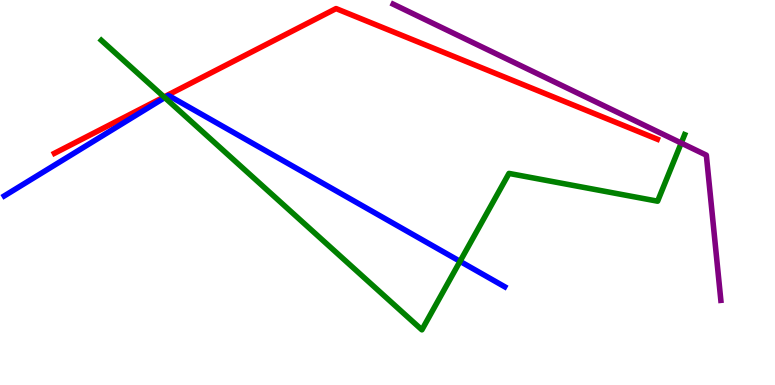[{'lines': ['blue', 'red'], 'intersections': []}, {'lines': ['green', 'red'], 'intersections': [{'x': 2.12, 'y': 7.48}]}, {'lines': ['purple', 'red'], 'intersections': []}, {'lines': ['blue', 'green'], 'intersections': [{'x': 2.13, 'y': 7.46}, {'x': 5.94, 'y': 3.21}]}, {'lines': ['blue', 'purple'], 'intersections': []}, {'lines': ['green', 'purple'], 'intersections': [{'x': 8.79, 'y': 6.28}]}]